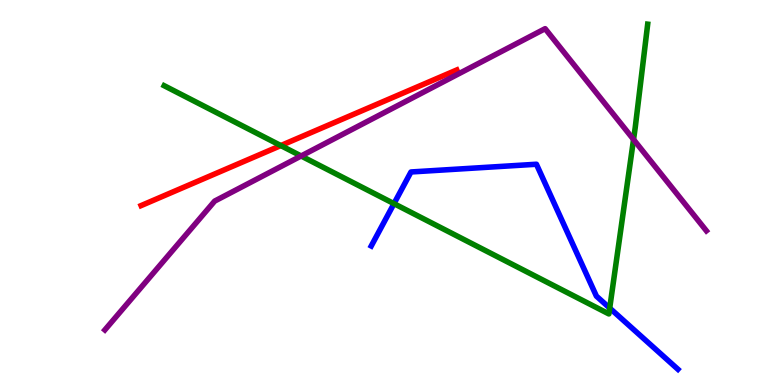[{'lines': ['blue', 'red'], 'intersections': []}, {'lines': ['green', 'red'], 'intersections': [{'x': 3.62, 'y': 6.22}]}, {'lines': ['purple', 'red'], 'intersections': []}, {'lines': ['blue', 'green'], 'intersections': [{'x': 5.08, 'y': 4.71}, {'x': 7.87, 'y': 2.0}]}, {'lines': ['blue', 'purple'], 'intersections': []}, {'lines': ['green', 'purple'], 'intersections': [{'x': 3.89, 'y': 5.95}, {'x': 8.17, 'y': 6.38}]}]